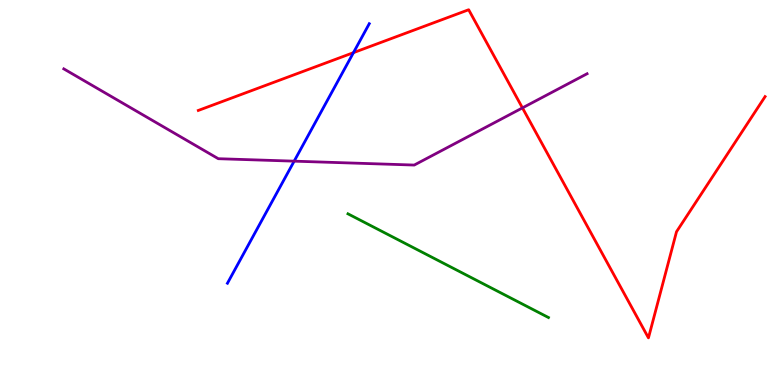[{'lines': ['blue', 'red'], 'intersections': [{'x': 4.56, 'y': 8.63}]}, {'lines': ['green', 'red'], 'intersections': []}, {'lines': ['purple', 'red'], 'intersections': [{'x': 6.74, 'y': 7.2}]}, {'lines': ['blue', 'green'], 'intersections': []}, {'lines': ['blue', 'purple'], 'intersections': [{'x': 3.8, 'y': 5.81}]}, {'lines': ['green', 'purple'], 'intersections': []}]